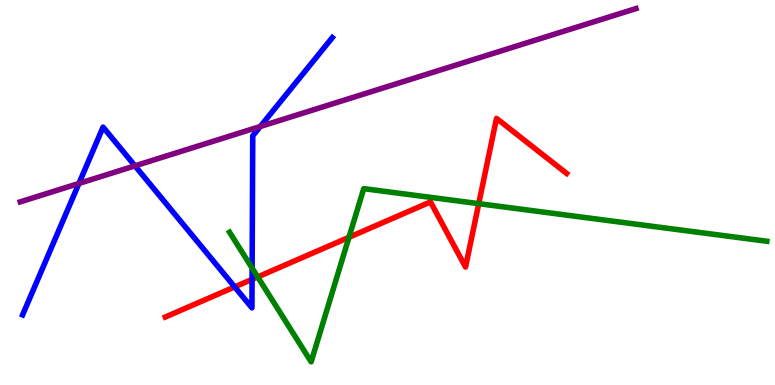[{'lines': ['blue', 'red'], 'intersections': [{'x': 3.03, 'y': 2.55}, {'x': 3.25, 'y': 2.74}]}, {'lines': ['green', 'red'], 'intersections': [{'x': 3.32, 'y': 2.81}, {'x': 4.5, 'y': 3.84}, {'x': 6.18, 'y': 4.71}]}, {'lines': ['purple', 'red'], 'intersections': []}, {'lines': ['blue', 'green'], 'intersections': [{'x': 3.25, 'y': 3.04}]}, {'lines': ['blue', 'purple'], 'intersections': [{'x': 1.02, 'y': 5.24}, {'x': 1.74, 'y': 5.69}, {'x': 3.36, 'y': 6.71}]}, {'lines': ['green', 'purple'], 'intersections': []}]